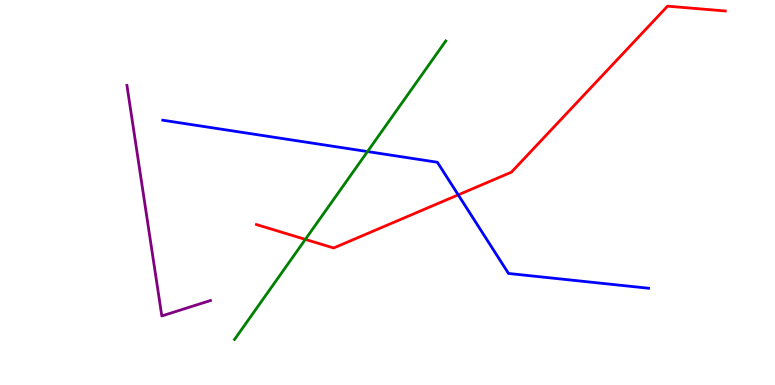[{'lines': ['blue', 'red'], 'intersections': [{'x': 5.91, 'y': 4.94}]}, {'lines': ['green', 'red'], 'intersections': [{'x': 3.94, 'y': 3.78}]}, {'lines': ['purple', 'red'], 'intersections': []}, {'lines': ['blue', 'green'], 'intersections': [{'x': 4.74, 'y': 6.06}]}, {'lines': ['blue', 'purple'], 'intersections': []}, {'lines': ['green', 'purple'], 'intersections': []}]